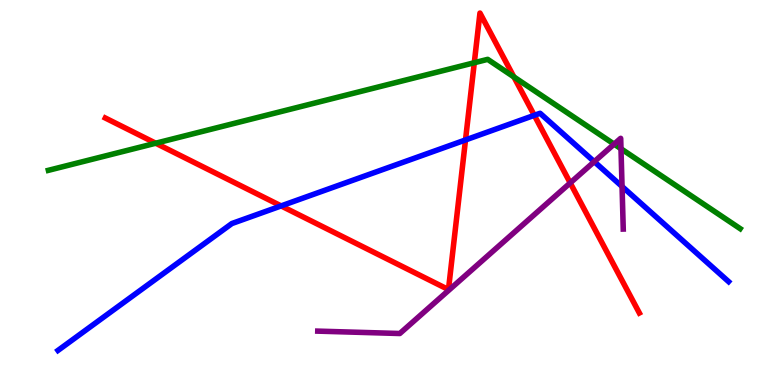[{'lines': ['blue', 'red'], 'intersections': [{'x': 3.63, 'y': 4.65}, {'x': 6.01, 'y': 6.37}, {'x': 6.89, 'y': 7.0}]}, {'lines': ['green', 'red'], 'intersections': [{'x': 2.01, 'y': 6.28}, {'x': 6.12, 'y': 8.37}, {'x': 6.63, 'y': 8.0}]}, {'lines': ['purple', 'red'], 'intersections': [{'x': 7.36, 'y': 5.25}]}, {'lines': ['blue', 'green'], 'intersections': []}, {'lines': ['blue', 'purple'], 'intersections': [{'x': 7.67, 'y': 5.8}, {'x': 8.03, 'y': 5.16}]}, {'lines': ['green', 'purple'], 'intersections': [{'x': 7.92, 'y': 6.26}, {'x': 8.01, 'y': 6.14}]}]